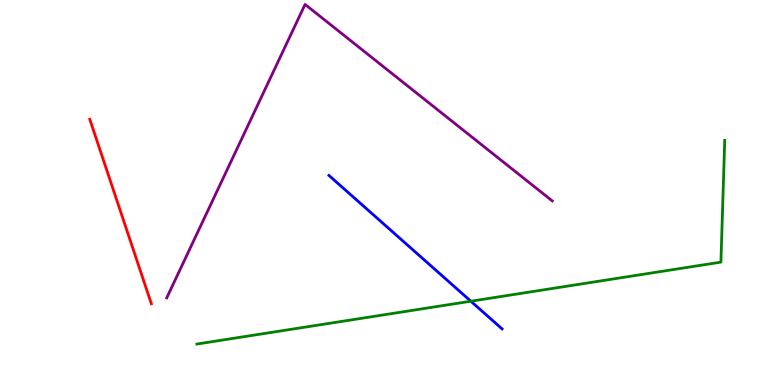[{'lines': ['blue', 'red'], 'intersections': []}, {'lines': ['green', 'red'], 'intersections': []}, {'lines': ['purple', 'red'], 'intersections': []}, {'lines': ['blue', 'green'], 'intersections': [{'x': 6.08, 'y': 2.18}]}, {'lines': ['blue', 'purple'], 'intersections': []}, {'lines': ['green', 'purple'], 'intersections': []}]